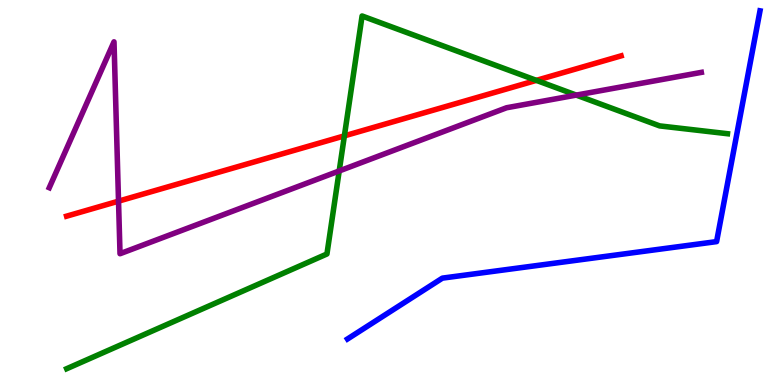[{'lines': ['blue', 'red'], 'intersections': []}, {'lines': ['green', 'red'], 'intersections': [{'x': 4.44, 'y': 6.47}, {'x': 6.92, 'y': 7.91}]}, {'lines': ['purple', 'red'], 'intersections': [{'x': 1.53, 'y': 4.78}]}, {'lines': ['blue', 'green'], 'intersections': []}, {'lines': ['blue', 'purple'], 'intersections': []}, {'lines': ['green', 'purple'], 'intersections': [{'x': 4.38, 'y': 5.56}, {'x': 7.44, 'y': 7.53}]}]